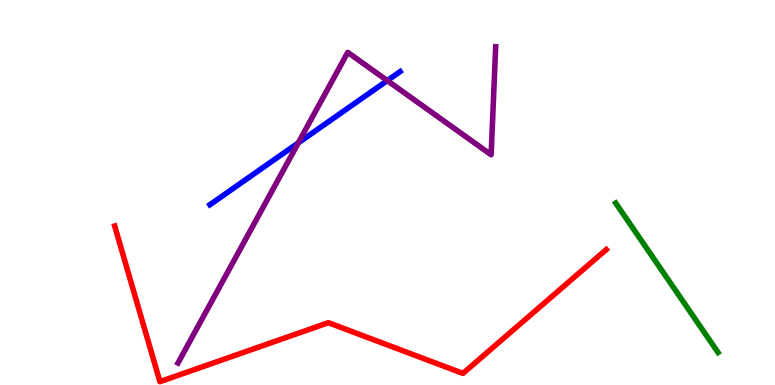[{'lines': ['blue', 'red'], 'intersections': []}, {'lines': ['green', 'red'], 'intersections': []}, {'lines': ['purple', 'red'], 'intersections': []}, {'lines': ['blue', 'green'], 'intersections': []}, {'lines': ['blue', 'purple'], 'intersections': [{'x': 3.85, 'y': 6.29}, {'x': 5.0, 'y': 7.91}]}, {'lines': ['green', 'purple'], 'intersections': []}]